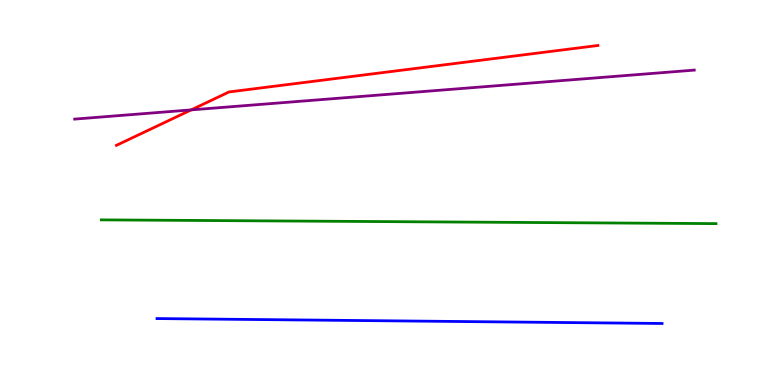[{'lines': ['blue', 'red'], 'intersections': []}, {'lines': ['green', 'red'], 'intersections': []}, {'lines': ['purple', 'red'], 'intersections': [{'x': 2.47, 'y': 7.15}]}, {'lines': ['blue', 'green'], 'intersections': []}, {'lines': ['blue', 'purple'], 'intersections': []}, {'lines': ['green', 'purple'], 'intersections': []}]